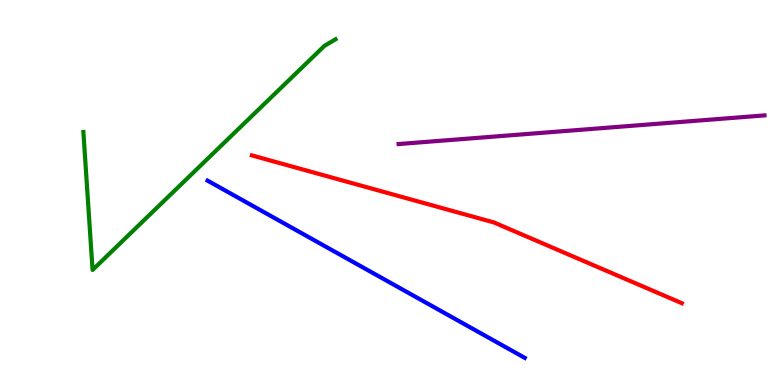[{'lines': ['blue', 'red'], 'intersections': []}, {'lines': ['green', 'red'], 'intersections': []}, {'lines': ['purple', 'red'], 'intersections': []}, {'lines': ['blue', 'green'], 'intersections': []}, {'lines': ['blue', 'purple'], 'intersections': []}, {'lines': ['green', 'purple'], 'intersections': []}]